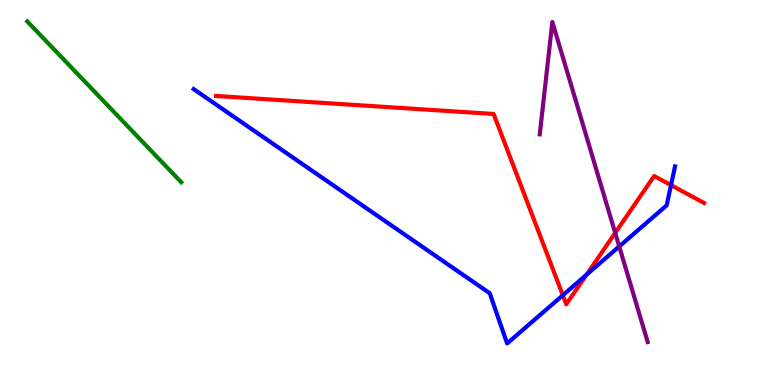[{'lines': ['blue', 'red'], 'intersections': [{'x': 7.26, 'y': 2.33}, {'x': 7.57, 'y': 2.86}, {'x': 8.66, 'y': 5.19}]}, {'lines': ['green', 'red'], 'intersections': []}, {'lines': ['purple', 'red'], 'intersections': [{'x': 7.94, 'y': 3.95}]}, {'lines': ['blue', 'green'], 'intersections': []}, {'lines': ['blue', 'purple'], 'intersections': [{'x': 7.99, 'y': 3.6}]}, {'lines': ['green', 'purple'], 'intersections': []}]